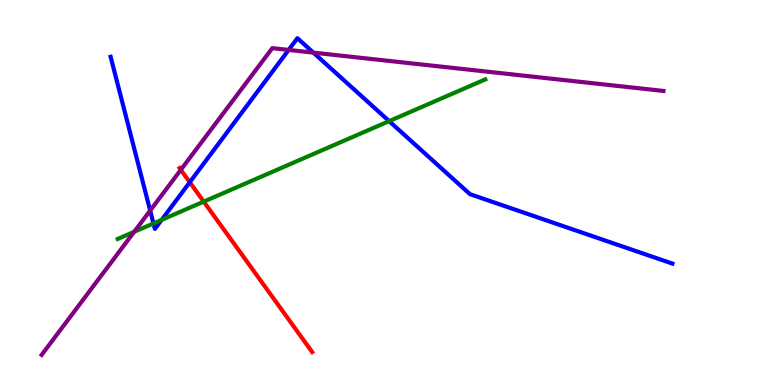[{'lines': ['blue', 'red'], 'intersections': [{'x': 2.45, 'y': 5.27}]}, {'lines': ['green', 'red'], 'intersections': [{'x': 2.63, 'y': 4.76}]}, {'lines': ['purple', 'red'], 'intersections': [{'x': 2.33, 'y': 5.59}]}, {'lines': ['blue', 'green'], 'intersections': [{'x': 1.98, 'y': 4.2}, {'x': 2.09, 'y': 4.29}, {'x': 5.02, 'y': 6.85}]}, {'lines': ['blue', 'purple'], 'intersections': [{'x': 1.94, 'y': 4.53}, {'x': 3.72, 'y': 8.7}, {'x': 4.04, 'y': 8.63}]}, {'lines': ['green', 'purple'], 'intersections': [{'x': 1.73, 'y': 3.98}]}]